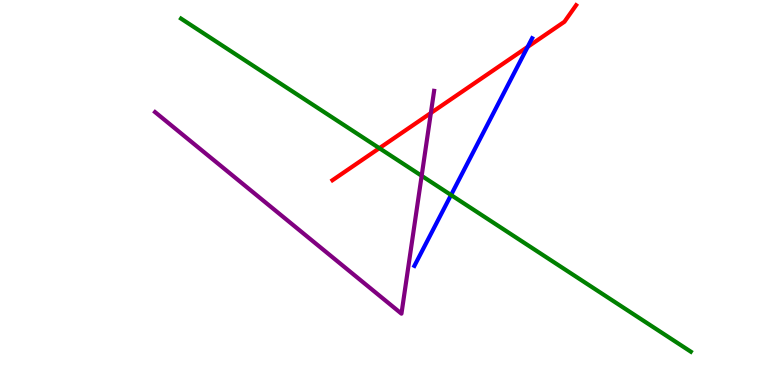[{'lines': ['blue', 'red'], 'intersections': [{'x': 6.81, 'y': 8.78}]}, {'lines': ['green', 'red'], 'intersections': [{'x': 4.89, 'y': 6.15}]}, {'lines': ['purple', 'red'], 'intersections': [{'x': 5.56, 'y': 7.06}]}, {'lines': ['blue', 'green'], 'intersections': [{'x': 5.82, 'y': 4.93}]}, {'lines': ['blue', 'purple'], 'intersections': []}, {'lines': ['green', 'purple'], 'intersections': [{'x': 5.44, 'y': 5.43}]}]